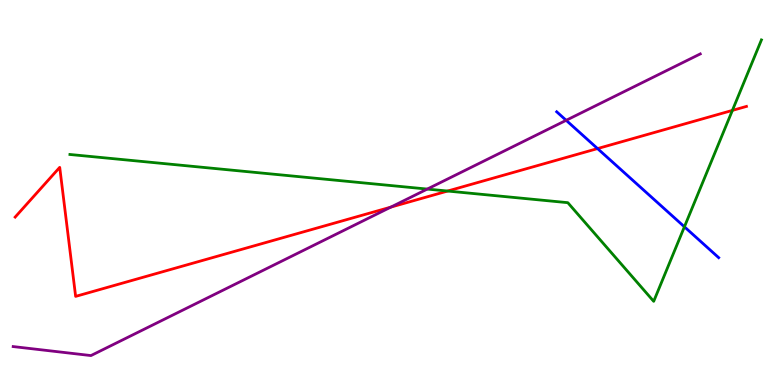[{'lines': ['blue', 'red'], 'intersections': [{'x': 7.71, 'y': 6.14}]}, {'lines': ['green', 'red'], 'intersections': [{'x': 5.78, 'y': 5.04}, {'x': 9.45, 'y': 7.13}]}, {'lines': ['purple', 'red'], 'intersections': [{'x': 5.04, 'y': 4.62}]}, {'lines': ['blue', 'green'], 'intersections': [{'x': 8.83, 'y': 4.11}]}, {'lines': ['blue', 'purple'], 'intersections': [{'x': 7.31, 'y': 6.87}]}, {'lines': ['green', 'purple'], 'intersections': [{'x': 5.51, 'y': 5.09}]}]